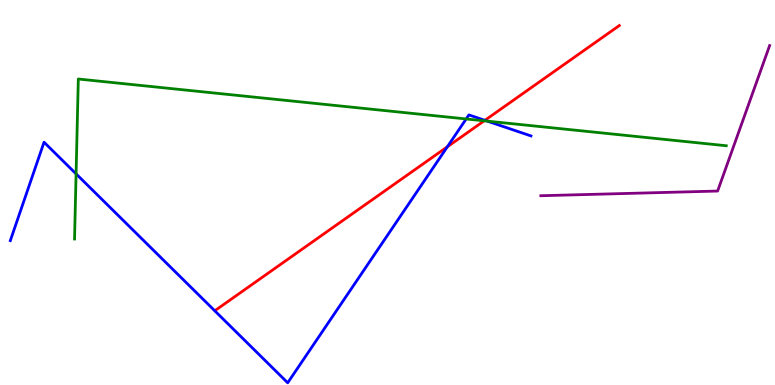[{'lines': ['blue', 'red'], 'intersections': [{'x': 5.77, 'y': 6.19}, {'x': 6.26, 'y': 6.87}]}, {'lines': ['green', 'red'], 'intersections': [{'x': 6.25, 'y': 6.86}]}, {'lines': ['purple', 'red'], 'intersections': []}, {'lines': ['blue', 'green'], 'intersections': [{'x': 0.982, 'y': 5.48}, {'x': 6.02, 'y': 6.91}, {'x': 6.29, 'y': 6.85}]}, {'lines': ['blue', 'purple'], 'intersections': []}, {'lines': ['green', 'purple'], 'intersections': []}]